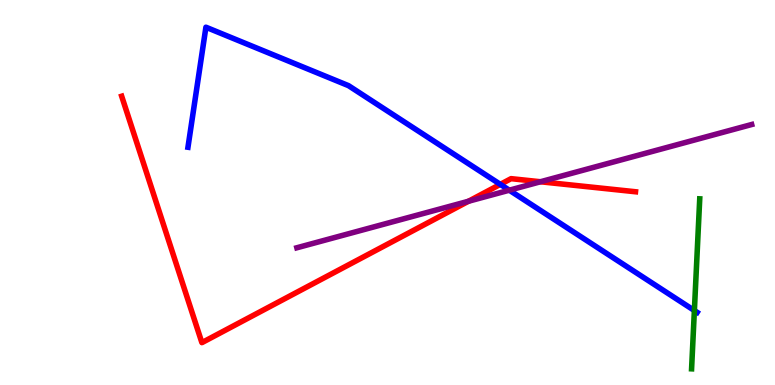[{'lines': ['blue', 'red'], 'intersections': [{'x': 6.46, 'y': 5.21}]}, {'lines': ['green', 'red'], 'intersections': []}, {'lines': ['purple', 'red'], 'intersections': [{'x': 6.04, 'y': 4.77}, {'x': 6.97, 'y': 5.28}]}, {'lines': ['blue', 'green'], 'intersections': [{'x': 8.96, 'y': 1.93}]}, {'lines': ['blue', 'purple'], 'intersections': [{'x': 6.57, 'y': 5.06}]}, {'lines': ['green', 'purple'], 'intersections': []}]